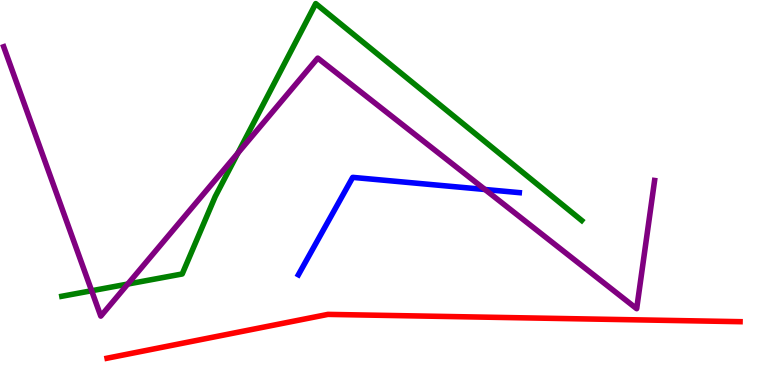[{'lines': ['blue', 'red'], 'intersections': []}, {'lines': ['green', 'red'], 'intersections': []}, {'lines': ['purple', 'red'], 'intersections': []}, {'lines': ['blue', 'green'], 'intersections': []}, {'lines': ['blue', 'purple'], 'intersections': [{'x': 6.26, 'y': 5.08}]}, {'lines': ['green', 'purple'], 'intersections': [{'x': 1.18, 'y': 2.45}, {'x': 1.65, 'y': 2.62}, {'x': 3.07, 'y': 6.02}]}]